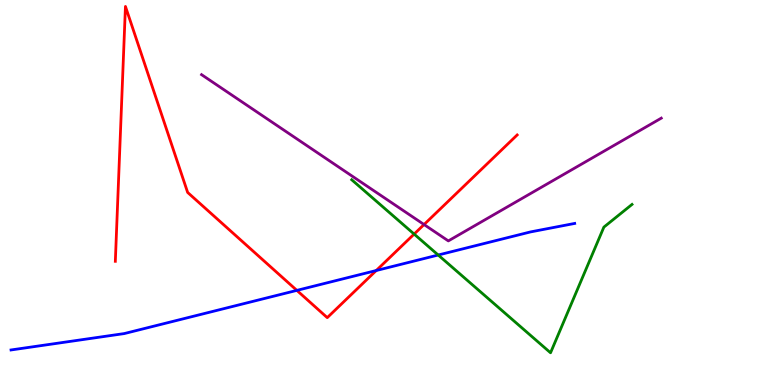[{'lines': ['blue', 'red'], 'intersections': [{'x': 3.83, 'y': 2.46}, {'x': 4.85, 'y': 2.97}]}, {'lines': ['green', 'red'], 'intersections': [{'x': 5.34, 'y': 3.92}]}, {'lines': ['purple', 'red'], 'intersections': [{'x': 5.47, 'y': 4.17}]}, {'lines': ['blue', 'green'], 'intersections': [{'x': 5.65, 'y': 3.38}]}, {'lines': ['blue', 'purple'], 'intersections': []}, {'lines': ['green', 'purple'], 'intersections': []}]